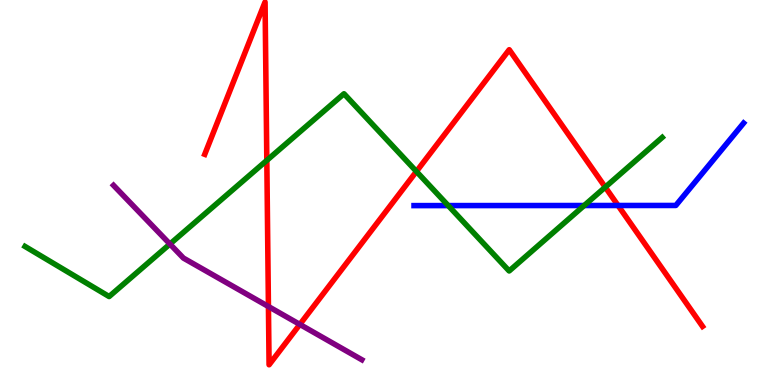[{'lines': ['blue', 'red'], 'intersections': [{'x': 7.98, 'y': 4.66}]}, {'lines': ['green', 'red'], 'intersections': [{'x': 3.44, 'y': 5.83}, {'x': 5.37, 'y': 5.55}, {'x': 7.81, 'y': 5.14}]}, {'lines': ['purple', 'red'], 'intersections': [{'x': 3.46, 'y': 2.04}, {'x': 3.87, 'y': 1.57}]}, {'lines': ['blue', 'green'], 'intersections': [{'x': 5.78, 'y': 4.66}, {'x': 7.54, 'y': 4.66}]}, {'lines': ['blue', 'purple'], 'intersections': []}, {'lines': ['green', 'purple'], 'intersections': [{'x': 2.19, 'y': 3.66}]}]